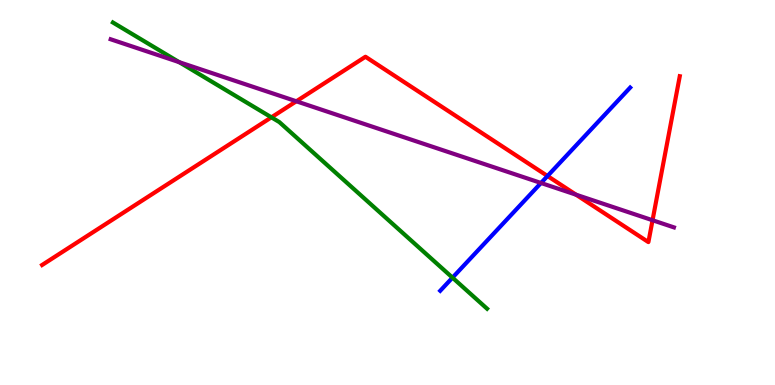[{'lines': ['blue', 'red'], 'intersections': [{'x': 7.06, 'y': 5.43}]}, {'lines': ['green', 'red'], 'intersections': [{'x': 3.5, 'y': 6.95}]}, {'lines': ['purple', 'red'], 'intersections': [{'x': 3.82, 'y': 7.37}, {'x': 7.43, 'y': 4.94}, {'x': 8.42, 'y': 4.28}]}, {'lines': ['blue', 'green'], 'intersections': [{'x': 5.84, 'y': 2.79}]}, {'lines': ['blue', 'purple'], 'intersections': [{'x': 6.98, 'y': 5.25}]}, {'lines': ['green', 'purple'], 'intersections': [{'x': 2.31, 'y': 8.39}]}]